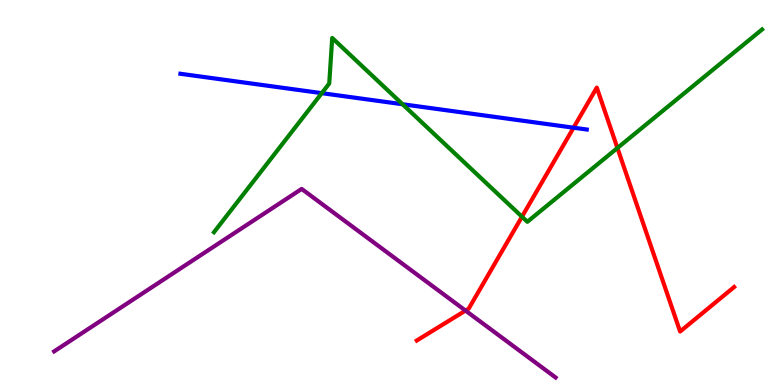[{'lines': ['blue', 'red'], 'intersections': [{'x': 7.4, 'y': 6.68}]}, {'lines': ['green', 'red'], 'intersections': [{'x': 6.74, 'y': 4.37}, {'x': 7.97, 'y': 6.16}]}, {'lines': ['purple', 'red'], 'intersections': [{'x': 6.01, 'y': 1.93}]}, {'lines': ['blue', 'green'], 'intersections': [{'x': 4.15, 'y': 7.58}, {'x': 5.19, 'y': 7.29}]}, {'lines': ['blue', 'purple'], 'intersections': []}, {'lines': ['green', 'purple'], 'intersections': []}]